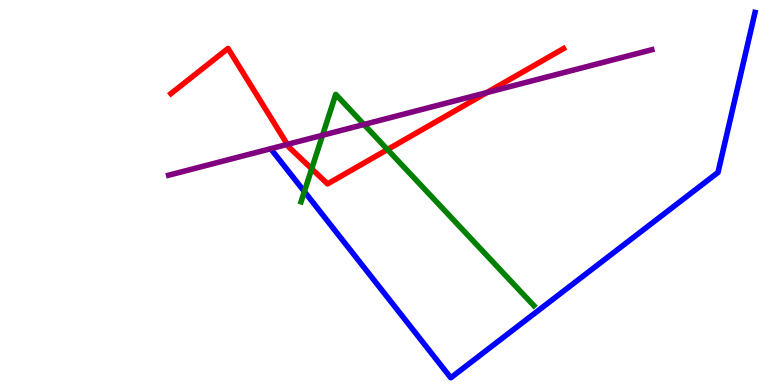[{'lines': ['blue', 'red'], 'intersections': []}, {'lines': ['green', 'red'], 'intersections': [{'x': 4.02, 'y': 5.62}, {'x': 5.0, 'y': 6.12}]}, {'lines': ['purple', 'red'], 'intersections': [{'x': 3.71, 'y': 6.25}, {'x': 6.28, 'y': 7.59}]}, {'lines': ['blue', 'green'], 'intersections': [{'x': 3.93, 'y': 5.02}]}, {'lines': ['blue', 'purple'], 'intersections': []}, {'lines': ['green', 'purple'], 'intersections': [{'x': 4.16, 'y': 6.49}, {'x': 4.7, 'y': 6.77}]}]